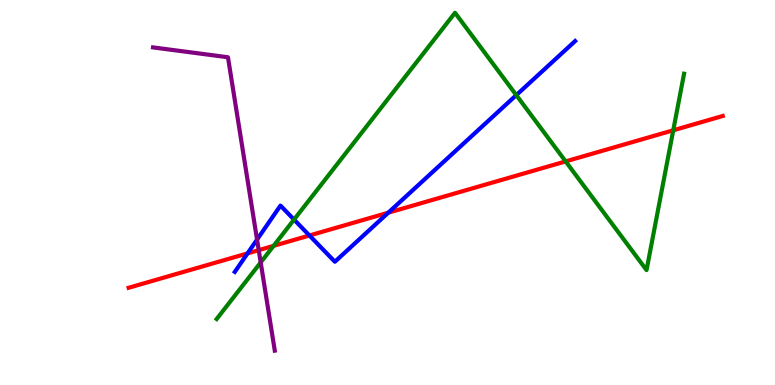[{'lines': ['blue', 'red'], 'intersections': [{'x': 3.19, 'y': 3.42}, {'x': 3.99, 'y': 3.88}, {'x': 5.01, 'y': 4.48}]}, {'lines': ['green', 'red'], 'intersections': [{'x': 3.53, 'y': 3.61}, {'x': 7.3, 'y': 5.81}, {'x': 8.69, 'y': 6.62}]}, {'lines': ['purple', 'red'], 'intersections': [{'x': 3.34, 'y': 3.5}]}, {'lines': ['blue', 'green'], 'intersections': [{'x': 3.79, 'y': 4.3}, {'x': 6.66, 'y': 7.53}]}, {'lines': ['blue', 'purple'], 'intersections': [{'x': 3.32, 'y': 3.78}]}, {'lines': ['green', 'purple'], 'intersections': [{'x': 3.36, 'y': 3.18}]}]